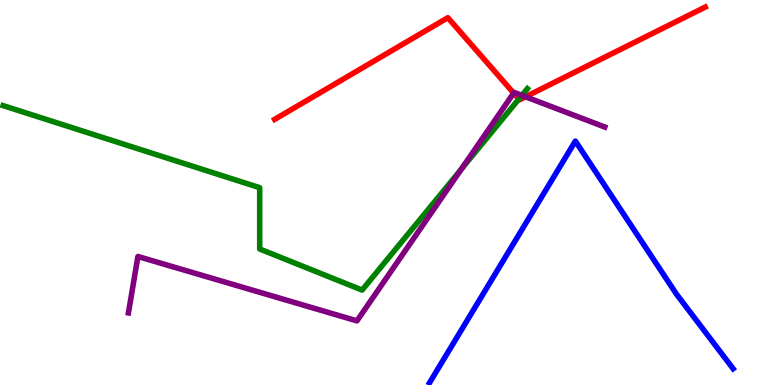[{'lines': ['blue', 'red'], 'intersections': []}, {'lines': ['green', 'red'], 'intersections': [{'x': 6.69, 'y': 7.43}]}, {'lines': ['purple', 'red'], 'intersections': [{'x': 6.63, 'y': 7.58}, {'x': 6.78, 'y': 7.49}]}, {'lines': ['blue', 'green'], 'intersections': []}, {'lines': ['blue', 'purple'], 'intersections': []}, {'lines': ['green', 'purple'], 'intersections': [{'x': 5.95, 'y': 5.61}, {'x': 6.73, 'y': 7.52}]}]